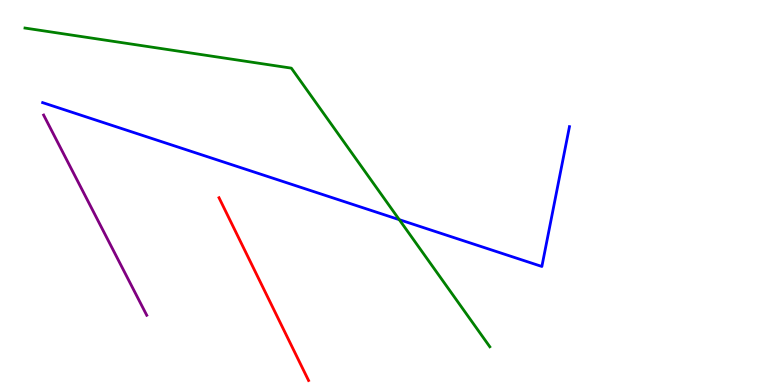[{'lines': ['blue', 'red'], 'intersections': []}, {'lines': ['green', 'red'], 'intersections': []}, {'lines': ['purple', 'red'], 'intersections': []}, {'lines': ['blue', 'green'], 'intersections': [{'x': 5.15, 'y': 4.29}]}, {'lines': ['blue', 'purple'], 'intersections': []}, {'lines': ['green', 'purple'], 'intersections': []}]